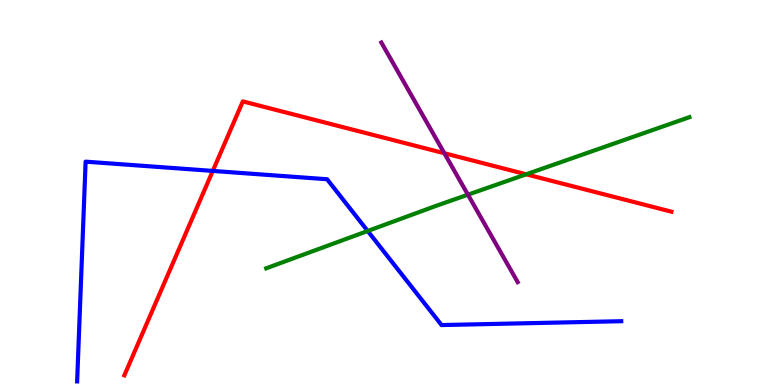[{'lines': ['blue', 'red'], 'intersections': [{'x': 2.75, 'y': 5.56}]}, {'lines': ['green', 'red'], 'intersections': [{'x': 6.79, 'y': 5.47}]}, {'lines': ['purple', 'red'], 'intersections': [{'x': 5.73, 'y': 6.02}]}, {'lines': ['blue', 'green'], 'intersections': [{'x': 4.74, 'y': 4.0}]}, {'lines': ['blue', 'purple'], 'intersections': []}, {'lines': ['green', 'purple'], 'intersections': [{'x': 6.04, 'y': 4.94}]}]